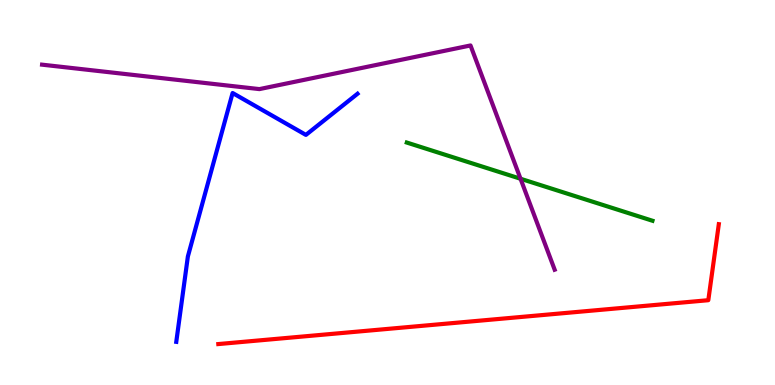[{'lines': ['blue', 'red'], 'intersections': []}, {'lines': ['green', 'red'], 'intersections': []}, {'lines': ['purple', 'red'], 'intersections': []}, {'lines': ['blue', 'green'], 'intersections': []}, {'lines': ['blue', 'purple'], 'intersections': []}, {'lines': ['green', 'purple'], 'intersections': [{'x': 6.72, 'y': 5.36}]}]